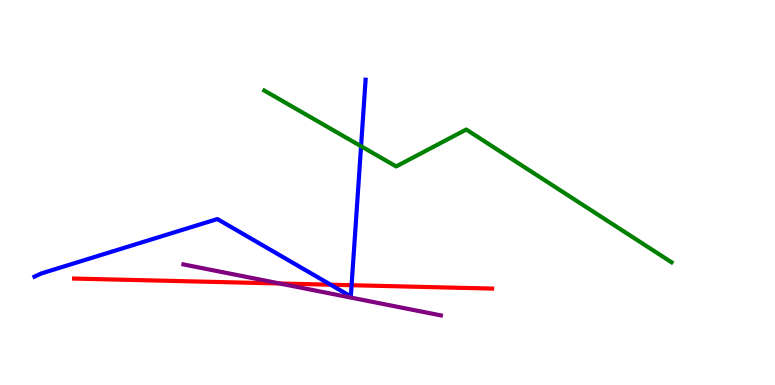[{'lines': ['blue', 'red'], 'intersections': [{'x': 4.27, 'y': 2.6}, {'x': 4.54, 'y': 2.59}]}, {'lines': ['green', 'red'], 'intersections': []}, {'lines': ['purple', 'red'], 'intersections': [{'x': 3.61, 'y': 2.64}]}, {'lines': ['blue', 'green'], 'intersections': [{'x': 4.66, 'y': 6.2}]}, {'lines': ['blue', 'purple'], 'intersections': []}, {'lines': ['green', 'purple'], 'intersections': []}]